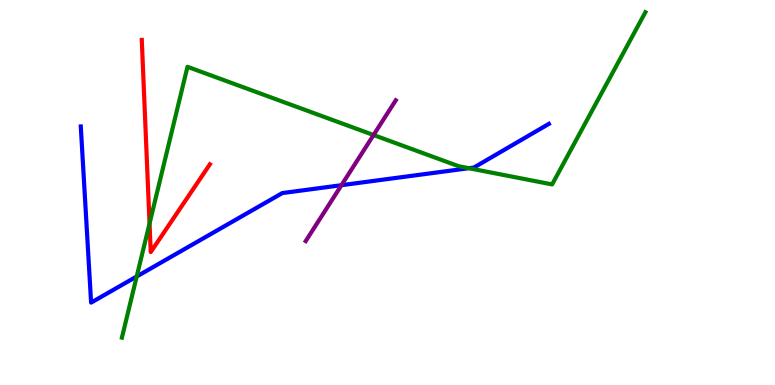[{'lines': ['blue', 'red'], 'intersections': []}, {'lines': ['green', 'red'], 'intersections': [{'x': 1.93, 'y': 4.19}]}, {'lines': ['purple', 'red'], 'intersections': []}, {'lines': ['blue', 'green'], 'intersections': [{'x': 1.76, 'y': 2.82}, {'x': 6.05, 'y': 5.63}]}, {'lines': ['blue', 'purple'], 'intersections': [{'x': 4.41, 'y': 5.19}]}, {'lines': ['green', 'purple'], 'intersections': [{'x': 4.82, 'y': 6.49}]}]